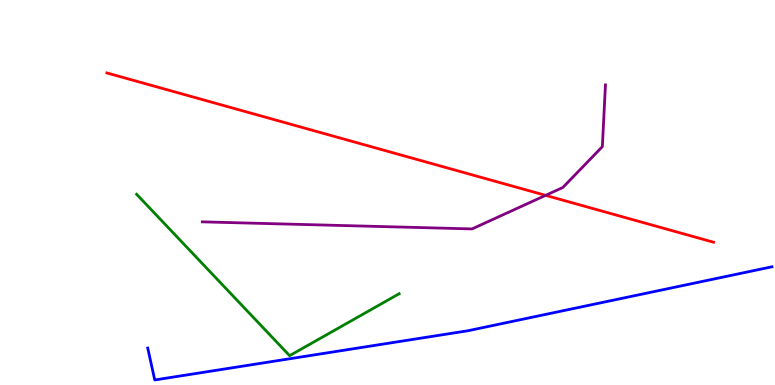[{'lines': ['blue', 'red'], 'intersections': []}, {'lines': ['green', 'red'], 'intersections': []}, {'lines': ['purple', 'red'], 'intersections': [{'x': 7.04, 'y': 4.93}]}, {'lines': ['blue', 'green'], 'intersections': []}, {'lines': ['blue', 'purple'], 'intersections': []}, {'lines': ['green', 'purple'], 'intersections': []}]